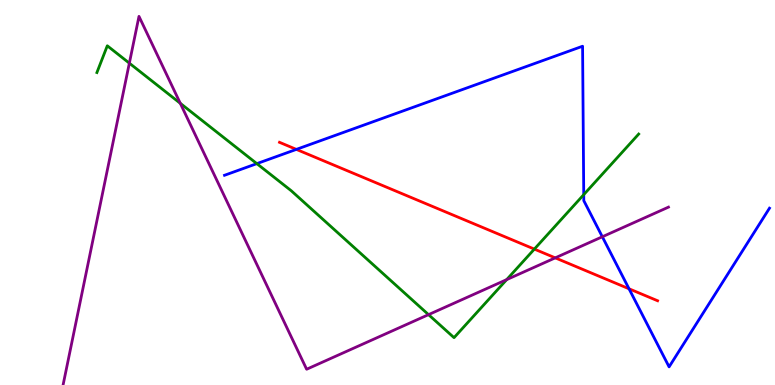[{'lines': ['blue', 'red'], 'intersections': [{'x': 3.82, 'y': 6.12}, {'x': 8.12, 'y': 2.5}]}, {'lines': ['green', 'red'], 'intersections': [{'x': 6.89, 'y': 3.53}]}, {'lines': ['purple', 'red'], 'intersections': [{'x': 7.16, 'y': 3.3}]}, {'lines': ['blue', 'green'], 'intersections': [{'x': 3.31, 'y': 5.75}, {'x': 7.53, 'y': 4.94}]}, {'lines': ['blue', 'purple'], 'intersections': [{'x': 7.77, 'y': 3.85}]}, {'lines': ['green', 'purple'], 'intersections': [{'x': 1.67, 'y': 8.36}, {'x': 2.33, 'y': 7.32}, {'x': 5.53, 'y': 1.83}, {'x': 6.54, 'y': 2.74}]}]